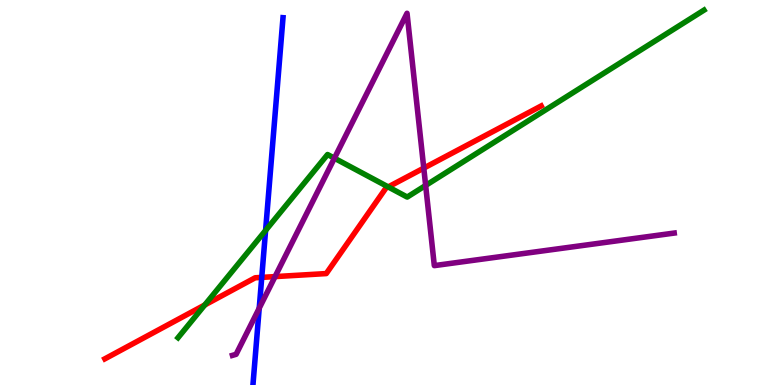[{'lines': ['blue', 'red'], 'intersections': [{'x': 3.38, 'y': 2.8}]}, {'lines': ['green', 'red'], 'intersections': [{'x': 2.64, 'y': 2.08}, {'x': 5.01, 'y': 5.14}]}, {'lines': ['purple', 'red'], 'intersections': [{'x': 3.55, 'y': 2.82}, {'x': 5.47, 'y': 5.63}]}, {'lines': ['blue', 'green'], 'intersections': [{'x': 3.43, 'y': 4.01}]}, {'lines': ['blue', 'purple'], 'intersections': [{'x': 3.34, 'y': 1.99}]}, {'lines': ['green', 'purple'], 'intersections': [{'x': 4.31, 'y': 5.89}, {'x': 5.49, 'y': 5.18}]}]